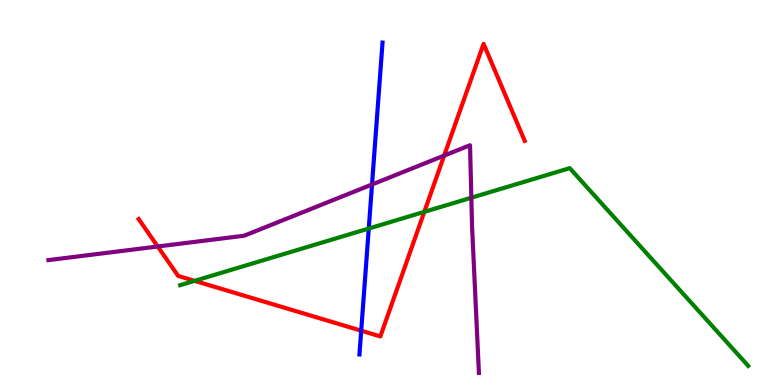[{'lines': ['blue', 'red'], 'intersections': [{'x': 4.66, 'y': 1.41}]}, {'lines': ['green', 'red'], 'intersections': [{'x': 2.51, 'y': 2.71}, {'x': 5.47, 'y': 4.5}]}, {'lines': ['purple', 'red'], 'intersections': [{'x': 2.04, 'y': 3.6}, {'x': 5.73, 'y': 5.96}]}, {'lines': ['blue', 'green'], 'intersections': [{'x': 4.76, 'y': 4.06}]}, {'lines': ['blue', 'purple'], 'intersections': [{'x': 4.8, 'y': 5.21}]}, {'lines': ['green', 'purple'], 'intersections': [{'x': 6.08, 'y': 4.86}]}]